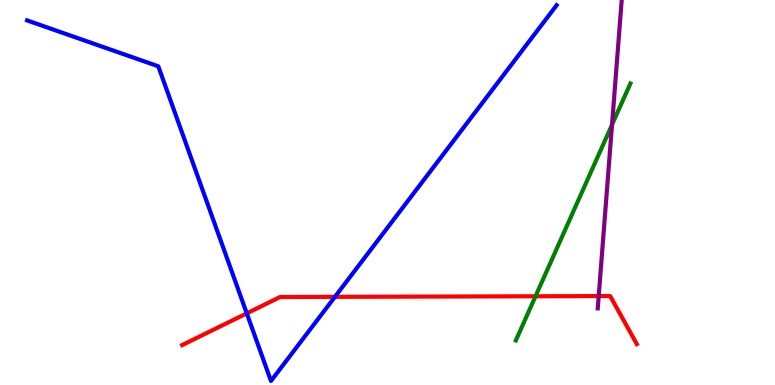[{'lines': ['blue', 'red'], 'intersections': [{'x': 3.18, 'y': 1.86}, {'x': 4.32, 'y': 2.29}]}, {'lines': ['green', 'red'], 'intersections': [{'x': 6.91, 'y': 2.3}]}, {'lines': ['purple', 'red'], 'intersections': [{'x': 7.73, 'y': 2.31}]}, {'lines': ['blue', 'green'], 'intersections': []}, {'lines': ['blue', 'purple'], 'intersections': []}, {'lines': ['green', 'purple'], 'intersections': [{'x': 7.9, 'y': 6.76}]}]